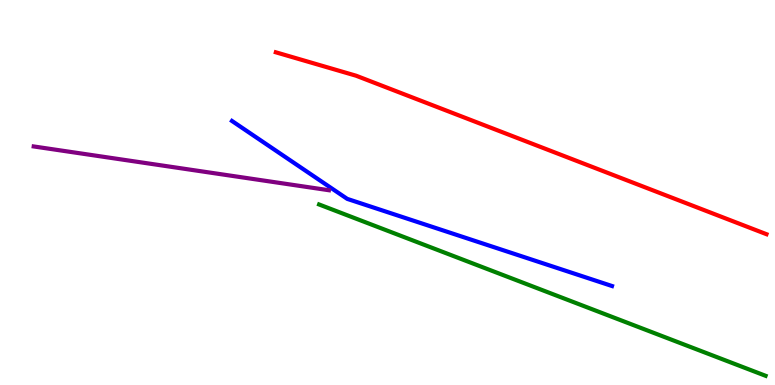[{'lines': ['blue', 'red'], 'intersections': []}, {'lines': ['green', 'red'], 'intersections': []}, {'lines': ['purple', 'red'], 'intersections': []}, {'lines': ['blue', 'green'], 'intersections': []}, {'lines': ['blue', 'purple'], 'intersections': []}, {'lines': ['green', 'purple'], 'intersections': []}]